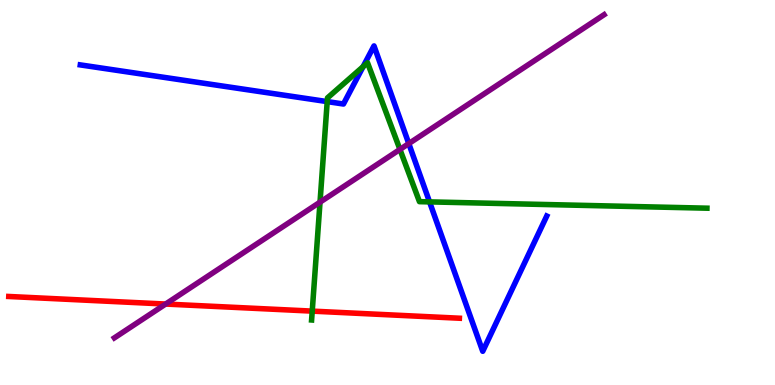[{'lines': ['blue', 'red'], 'intersections': []}, {'lines': ['green', 'red'], 'intersections': [{'x': 4.03, 'y': 1.92}]}, {'lines': ['purple', 'red'], 'intersections': [{'x': 2.14, 'y': 2.1}]}, {'lines': ['blue', 'green'], 'intersections': [{'x': 4.22, 'y': 7.36}, {'x': 4.68, 'y': 8.27}, {'x': 5.54, 'y': 4.76}]}, {'lines': ['blue', 'purple'], 'intersections': [{'x': 5.27, 'y': 6.27}]}, {'lines': ['green', 'purple'], 'intersections': [{'x': 4.13, 'y': 4.75}, {'x': 5.16, 'y': 6.12}]}]